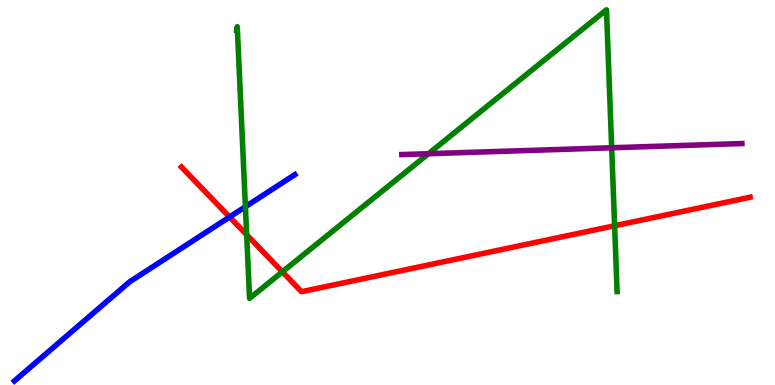[{'lines': ['blue', 'red'], 'intersections': [{'x': 2.96, 'y': 4.36}]}, {'lines': ['green', 'red'], 'intersections': [{'x': 3.18, 'y': 3.9}, {'x': 3.64, 'y': 2.94}, {'x': 7.93, 'y': 4.14}]}, {'lines': ['purple', 'red'], 'intersections': []}, {'lines': ['blue', 'green'], 'intersections': [{'x': 3.17, 'y': 4.63}]}, {'lines': ['blue', 'purple'], 'intersections': []}, {'lines': ['green', 'purple'], 'intersections': [{'x': 5.53, 'y': 6.01}, {'x': 7.89, 'y': 6.16}]}]